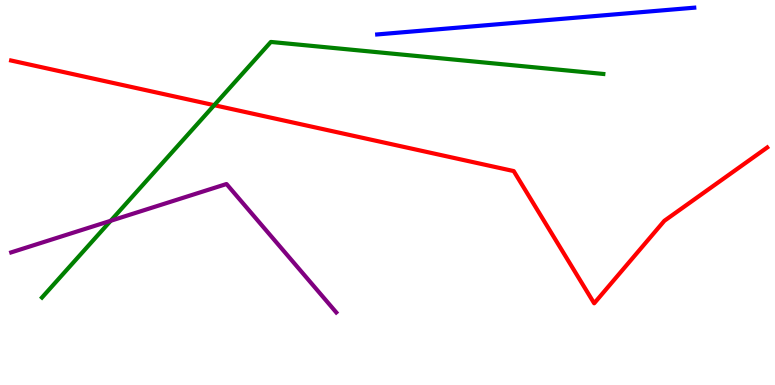[{'lines': ['blue', 'red'], 'intersections': []}, {'lines': ['green', 'red'], 'intersections': [{'x': 2.76, 'y': 7.27}]}, {'lines': ['purple', 'red'], 'intersections': []}, {'lines': ['blue', 'green'], 'intersections': []}, {'lines': ['blue', 'purple'], 'intersections': []}, {'lines': ['green', 'purple'], 'intersections': [{'x': 1.43, 'y': 4.27}]}]